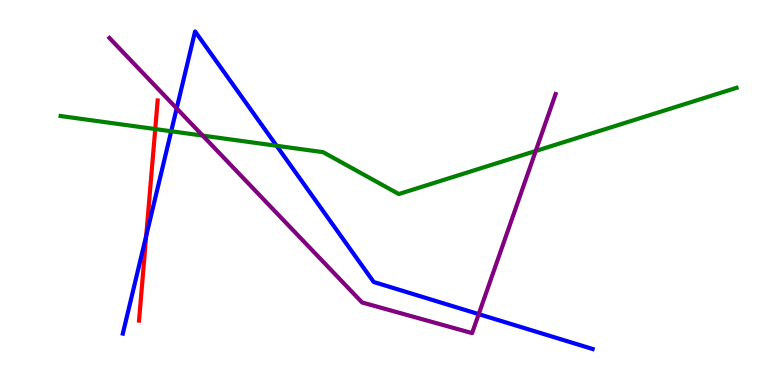[{'lines': ['blue', 'red'], 'intersections': [{'x': 1.89, 'y': 3.88}]}, {'lines': ['green', 'red'], 'intersections': [{'x': 2.0, 'y': 6.65}]}, {'lines': ['purple', 'red'], 'intersections': []}, {'lines': ['blue', 'green'], 'intersections': [{'x': 2.21, 'y': 6.59}, {'x': 3.57, 'y': 6.21}]}, {'lines': ['blue', 'purple'], 'intersections': [{'x': 2.28, 'y': 7.19}, {'x': 6.18, 'y': 1.84}]}, {'lines': ['green', 'purple'], 'intersections': [{'x': 2.62, 'y': 6.48}, {'x': 6.91, 'y': 6.08}]}]